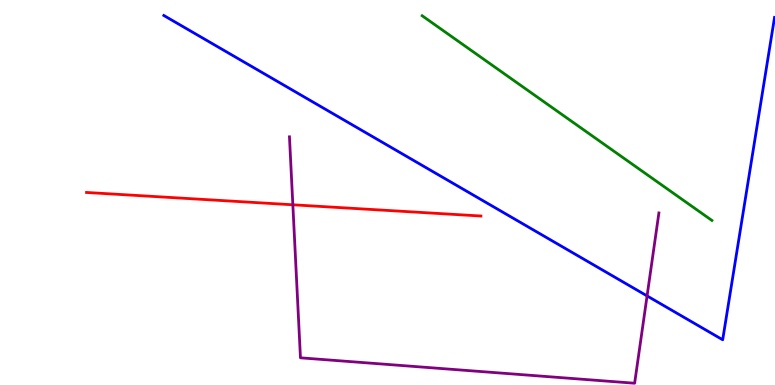[{'lines': ['blue', 'red'], 'intersections': []}, {'lines': ['green', 'red'], 'intersections': []}, {'lines': ['purple', 'red'], 'intersections': [{'x': 3.78, 'y': 4.68}]}, {'lines': ['blue', 'green'], 'intersections': []}, {'lines': ['blue', 'purple'], 'intersections': [{'x': 8.35, 'y': 2.31}]}, {'lines': ['green', 'purple'], 'intersections': []}]